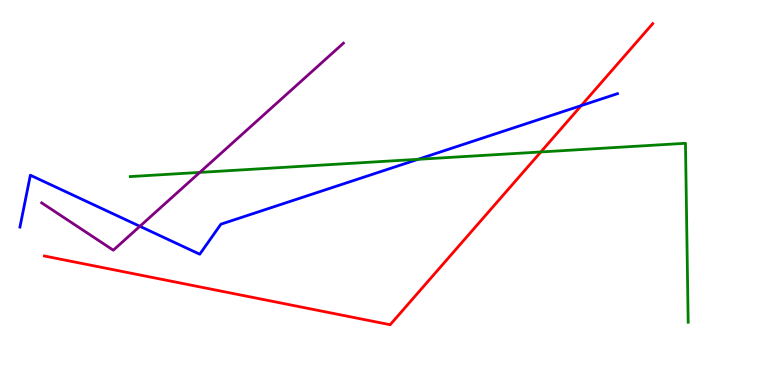[{'lines': ['blue', 'red'], 'intersections': [{'x': 7.5, 'y': 7.26}]}, {'lines': ['green', 'red'], 'intersections': [{'x': 6.98, 'y': 6.05}]}, {'lines': ['purple', 'red'], 'intersections': []}, {'lines': ['blue', 'green'], 'intersections': [{'x': 5.39, 'y': 5.86}]}, {'lines': ['blue', 'purple'], 'intersections': [{'x': 1.8, 'y': 4.12}]}, {'lines': ['green', 'purple'], 'intersections': [{'x': 2.58, 'y': 5.52}]}]